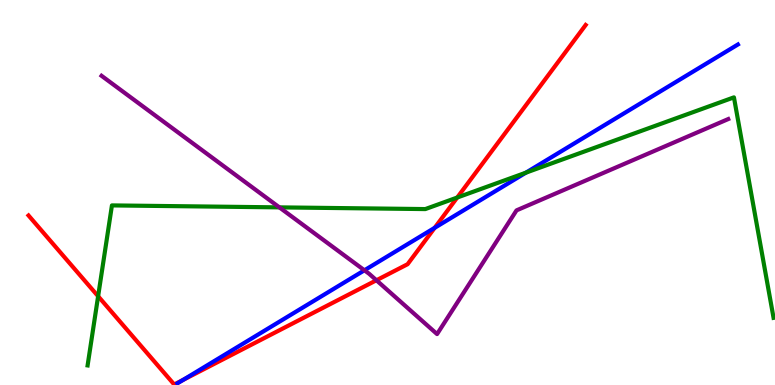[{'lines': ['blue', 'red'], 'intersections': [{'x': 2.36, 'y': 0.132}, {'x': 5.61, 'y': 4.08}]}, {'lines': ['green', 'red'], 'intersections': [{'x': 1.27, 'y': 2.31}, {'x': 5.9, 'y': 4.87}]}, {'lines': ['purple', 'red'], 'intersections': [{'x': 4.86, 'y': 2.72}]}, {'lines': ['blue', 'green'], 'intersections': [{'x': 6.79, 'y': 5.52}]}, {'lines': ['blue', 'purple'], 'intersections': [{'x': 4.7, 'y': 2.98}]}, {'lines': ['green', 'purple'], 'intersections': [{'x': 3.6, 'y': 4.61}]}]